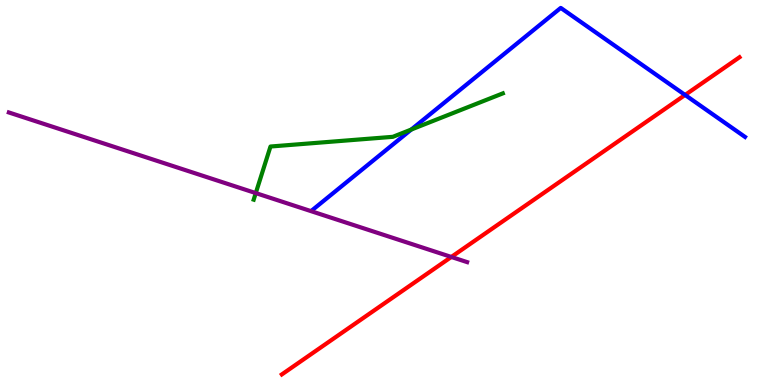[{'lines': ['blue', 'red'], 'intersections': [{'x': 8.84, 'y': 7.53}]}, {'lines': ['green', 'red'], 'intersections': []}, {'lines': ['purple', 'red'], 'intersections': [{'x': 5.82, 'y': 3.33}]}, {'lines': ['blue', 'green'], 'intersections': [{'x': 5.31, 'y': 6.64}]}, {'lines': ['blue', 'purple'], 'intersections': []}, {'lines': ['green', 'purple'], 'intersections': [{'x': 3.3, 'y': 4.98}]}]